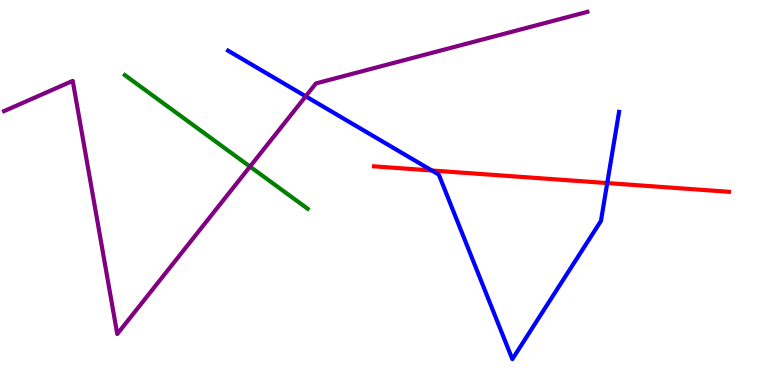[{'lines': ['blue', 'red'], 'intersections': [{'x': 5.57, 'y': 5.57}, {'x': 7.84, 'y': 5.24}]}, {'lines': ['green', 'red'], 'intersections': []}, {'lines': ['purple', 'red'], 'intersections': []}, {'lines': ['blue', 'green'], 'intersections': []}, {'lines': ['blue', 'purple'], 'intersections': [{'x': 3.94, 'y': 7.5}]}, {'lines': ['green', 'purple'], 'intersections': [{'x': 3.23, 'y': 5.67}]}]